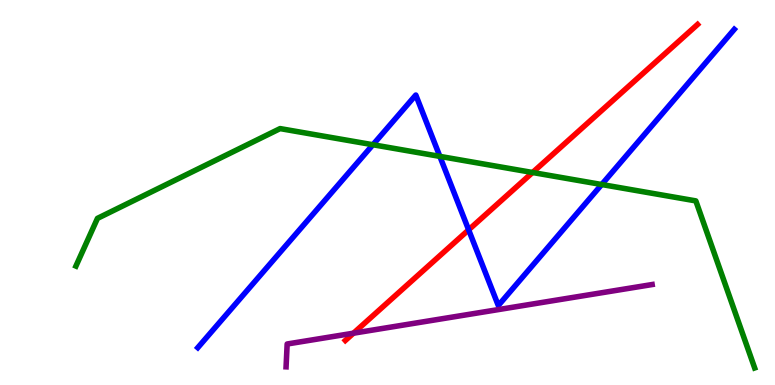[{'lines': ['blue', 'red'], 'intersections': [{'x': 6.05, 'y': 4.03}]}, {'lines': ['green', 'red'], 'intersections': [{'x': 6.87, 'y': 5.52}]}, {'lines': ['purple', 'red'], 'intersections': [{'x': 4.56, 'y': 1.35}]}, {'lines': ['blue', 'green'], 'intersections': [{'x': 4.81, 'y': 6.24}, {'x': 5.68, 'y': 5.94}, {'x': 7.76, 'y': 5.21}]}, {'lines': ['blue', 'purple'], 'intersections': []}, {'lines': ['green', 'purple'], 'intersections': []}]